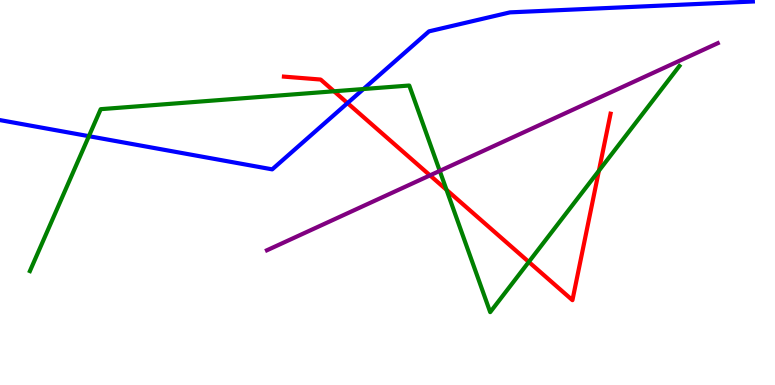[{'lines': ['blue', 'red'], 'intersections': [{'x': 4.48, 'y': 7.32}]}, {'lines': ['green', 'red'], 'intersections': [{'x': 4.31, 'y': 7.63}, {'x': 5.76, 'y': 5.07}, {'x': 6.82, 'y': 3.2}, {'x': 7.73, 'y': 5.57}]}, {'lines': ['purple', 'red'], 'intersections': [{'x': 5.55, 'y': 5.45}]}, {'lines': ['blue', 'green'], 'intersections': [{'x': 1.15, 'y': 6.46}, {'x': 4.69, 'y': 7.69}]}, {'lines': ['blue', 'purple'], 'intersections': []}, {'lines': ['green', 'purple'], 'intersections': [{'x': 5.67, 'y': 5.56}]}]